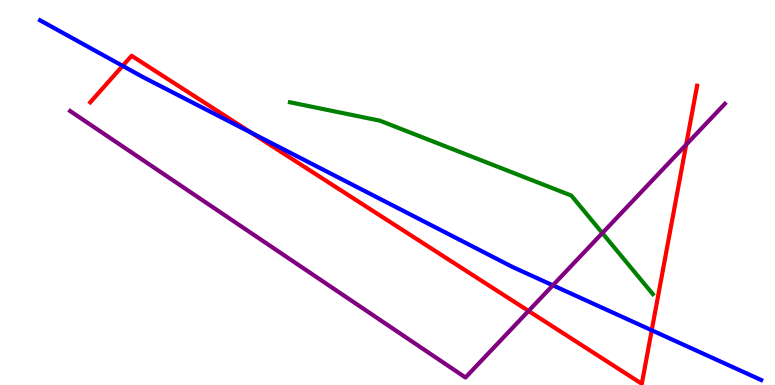[{'lines': ['blue', 'red'], 'intersections': [{'x': 1.58, 'y': 8.29}, {'x': 3.24, 'y': 6.55}, {'x': 8.41, 'y': 1.42}]}, {'lines': ['green', 'red'], 'intersections': []}, {'lines': ['purple', 'red'], 'intersections': [{'x': 6.82, 'y': 1.92}, {'x': 8.85, 'y': 6.24}]}, {'lines': ['blue', 'green'], 'intersections': []}, {'lines': ['blue', 'purple'], 'intersections': [{'x': 7.13, 'y': 2.59}]}, {'lines': ['green', 'purple'], 'intersections': [{'x': 7.77, 'y': 3.95}]}]